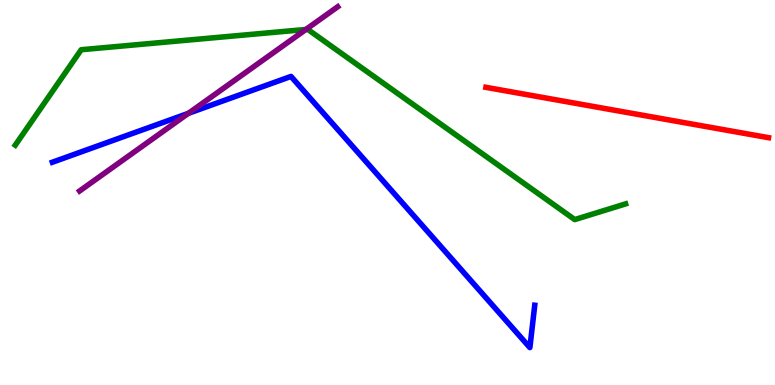[{'lines': ['blue', 'red'], 'intersections': []}, {'lines': ['green', 'red'], 'intersections': []}, {'lines': ['purple', 'red'], 'intersections': []}, {'lines': ['blue', 'green'], 'intersections': []}, {'lines': ['blue', 'purple'], 'intersections': [{'x': 2.43, 'y': 7.06}]}, {'lines': ['green', 'purple'], 'intersections': [{'x': 3.95, 'y': 9.24}]}]